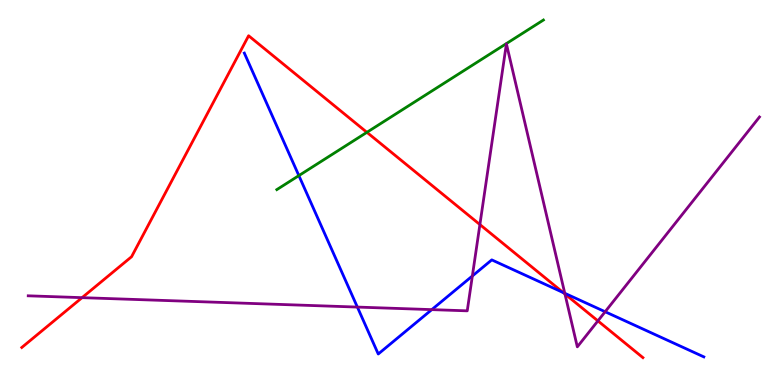[{'lines': ['blue', 'red'], 'intersections': [{'x': 7.27, 'y': 2.4}]}, {'lines': ['green', 'red'], 'intersections': [{'x': 4.73, 'y': 6.56}]}, {'lines': ['purple', 'red'], 'intersections': [{'x': 1.06, 'y': 2.27}, {'x': 6.19, 'y': 4.17}, {'x': 7.29, 'y': 2.36}, {'x': 7.71, 'y': 1.67}]}, {'lines': ['blue', 'green'], 'intersections': [{'x': 3.86, 'y': 5.44}]}, {'lines': ['blue', 'purple'], 'intersections': [{'x': 4.61, 'y': 2.02}, {'x': 5.57, 'y': 1.96}, {'x': 6.09, 'y': 2.83}, {'x': 7.29, 'y': 2.38}, {'x': 7.81, 'y': 1.9}]}, {'lines': ['green', 'purple'], 'intersections': []}]